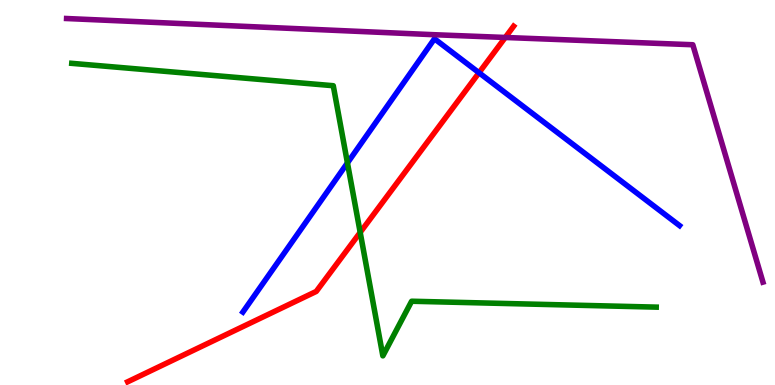[{'lines': ['blue', 'red'], 'intersections': [{'x': 6.18, 'y': 8.11}]}, {'lines': ['green', 'red'], 'intersections': [{'x': 4.65, 'y': 3.96}]}, {'lines': ['purple', 'red'], 'intersections': [{'x': 6.52, 'y': 9.03}]}, {'lines': ['blue', 'green'], 'intersections': [{'x': 4.48, 'y': 5.77}]}, {'lines': ['blue', 'purple'], 'intersections': []}, {'lines': ['green', 'purple'], 'intersections': []}]